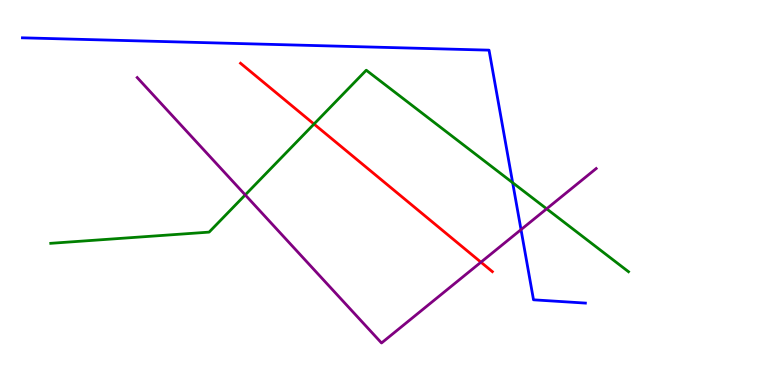[{'lines': ['blue', 'red'], 'intersections': []}, {'lines': ['green', 'red'], 'intersections': [{'x': 4.05, 'y': 6.78}]}, {'lines': ['purple', 'red'], 'intersections': [{'x': 6.21, 'y': 3.19}]}, {'lines': ['blue', 'green'], 'intersections': [{'x': 6.61, 'y': 5.25}]}, {'lines': ['blue', 'purple'], 'intersections': [{'x': 6.72, 'y': 4.04}]}, {'lines': ['green', 'purple'], 'intersections': [{'x': 3.16, 'y': 4.94}, {'x': 7.05, 'y': 4.58}]}]